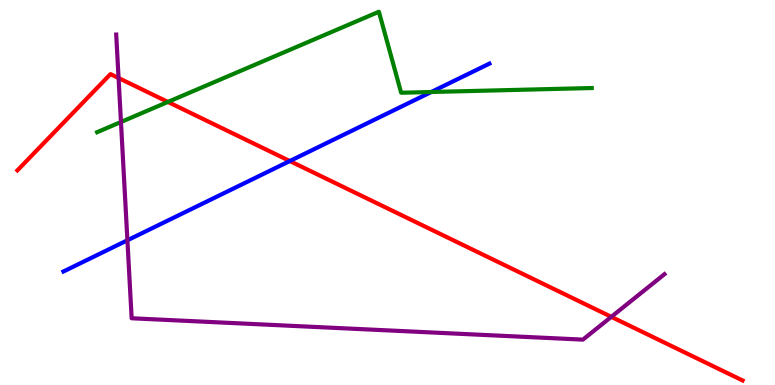[{'lines': ['blue', 'red'], 'intersections': [{'x': 3.74, 'y': 5.82}]}, {'lines': ['green', 'red'], 'intersections': [{'x': 2.17, 'y': 7.35}]}, {'lines': ['purple', 'red'], 'intersections': [{'x': 1.53, 'y': 7.97}, {'x': 7.89, 'y': 1.77}]}, {'lines': ['blue', 'green'], 'intersections': [{'x': 5.56, 'y': 7.61}]}, {'lines': ['blue', 'purple'], 'intersections': [{'x': 1.64, 'y': 3.76}]}, {'lines': ['green', 'purple'], 'intersections': [{'x': 1.56, 'y': 6.83}]}]